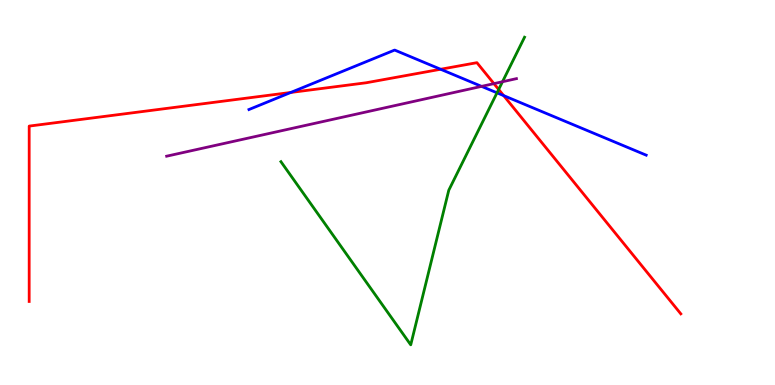[{'lines': ['blue', 'red'], 'intersections': [{'x': 3.75, 'y': 7.6}, {'x': 5.69, 'y': 8.2}, {'x': 6.5, 'y': 7.52}]}, {'lines': ['green', 'red'], 'intersections': [{'x': 6.43, 'y': 7.68}]}, {'lines': ['purple', 'red'], 'intersections': [{'x': 6.37, 'y': 7.83}]}, {'lines': ['blue', 'green'], 'intersections': [{'x': 6.41, 'y': 7.59}]}, {'lines': ['blue', 'purple'], 'intersections': [{'x': 6.21, 'y': 7.76}]}, {'lines': ['green', 'purple'], 'intersections': [{'x': 6.48, 'y': 7.88}]}]